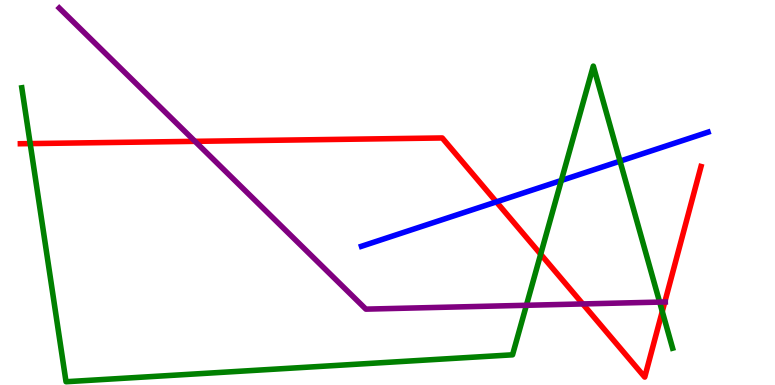[{'lines': ['blue', 'red'], 'intersections': [{'x': 6.4, 'y': 4.76}]}, {'lines': ['green', 'red'], 'intersections': [{'x': 0.39, 'y': 6.27}, {'x': 6.98, 'y': 3.4}, {'x': 8.55, 'y': 1.91}]}, {'lines': ['purple', 'red'], 'intersections': [{'x': 2.52, 'y': 6.33}, {'x': 7.52, 'y': 2.11}, {'x': 8.58, 'y': 2.16}]}, {'lines': ['blue', 'green'], 'intersections': [{'x': 7.24, 'y': 5.31}, {'x': 8.0, 'y': 5.81}]}, {'lines': ['blue', 'purple'], 'intersections': []}, {'lines': ['green', 'purple'], 'intersections': [{'x': 6.79, 'y': 2.07}, {'x': 8.51, 'y': 2.15}]}]